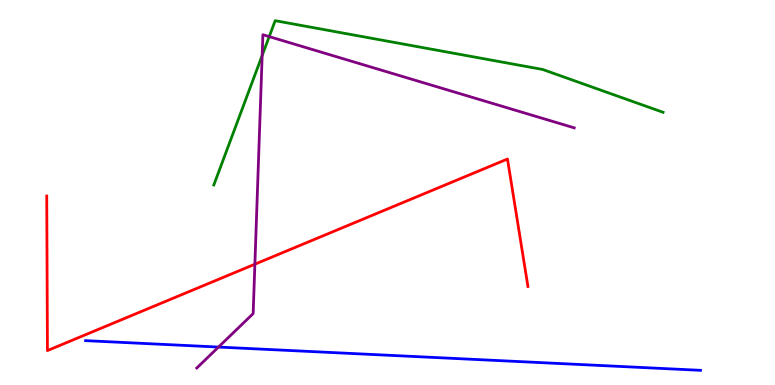[{'lines': ['blue', 'red'], 'intersections': []}, {'lines': ['green', 'red'], 'intersections': []}, {'lines': ['purple', 'red'], 'intersections': [{'x': 3.29, 'y': 3.14}]}, {'lines': ['blue', 'green'], 'intersections': []}, {'lines': ['blue', 'purple'], 'intersections': [{'x': 2.82, 'y': 0.985}]}, {'lines': ['green', 'purple'], 'intersections': [{'x': 3.38, 'y': 8.56}, {'x': 3.47, 'y': 9.05}]}]